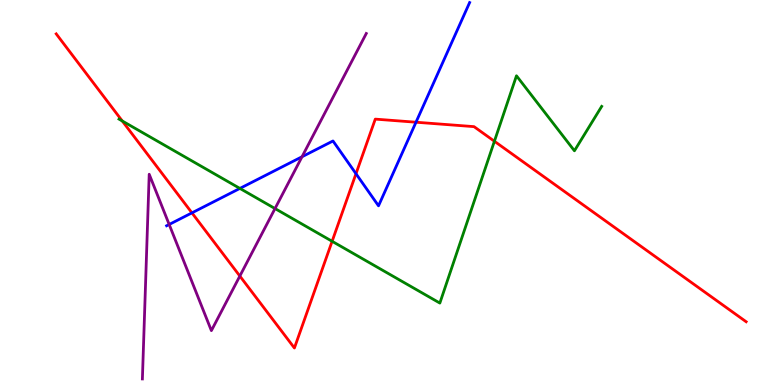[{'lines': ['blue', 'red'], 'intersections': [{'x': 2.48, 'y': 4.47}, {'x': 4.59, 'y': 5.49}, {'x': 5.37, 'y': 6.83}]}, {'lines': ['green', 'red'], 'intersections': [{'x': 1.58, 'y': 6.86}, {'x': 4.29, 'y': 3.73}, {'x': 6.38, 'y': 6.33}]}, {'lines': ['purple', 'red'], 'intersections': [{'x': 3.09, 'y': 2.83}]}, {'lines': ['blue', 'green'], 'intersections': [{'x': 3.1, 'y': 5.11}]}, {'lines': ['blue', 'purple'], 'intersections': [{'x': 2.18, 'y': 4.17}, {'x': 3.9, 'y': 5.93}]}, {'lines': ['green', 'purple'], 'intersections': [{'x': 3.55, 'y': 4.58}]}]